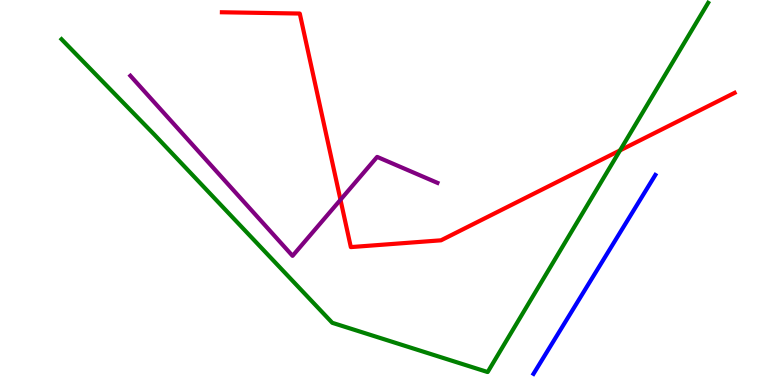[{'lines': ['blue', 'red'], 'intersections': []}, {'lines': ['green', 'red'], 'intersections': [{'x': 8.0, 'y': 6.09}]}, {'lines': ['purple', 'red'], 'intersections': [{'x': 4.39, 'y': 4.81}]}, {'lines': ['blue', 'green'], 'intersections': []}, {'lines': ['blue', 'purple'], 'intersections': []}, {'lines': ['green', 'purple'], 'intersections': []}]